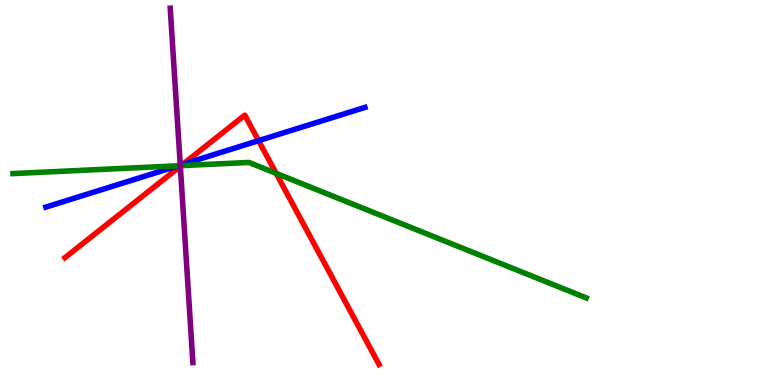[{'lines': ['blue', 'red'], 'intersections': [{'x': 2.36, 'y': 5.73}, {'x': 3.34, 'y': 6.35}]}, {'lines': ['green', 'red'], 'intersections': [{'x': 2.34, 'y': 5.7}, {'x': 3.56, 'y': 5.5}]}, {'lines': ['purple', 'red'], 'intersections': [{'x': 2.33, 'y': 5.68}]}, {'lines': ['blue', 'green'], 'intersections': [{'x': 2.3, 'y': 5.69}]}, {'lines': ['blue', 'purple'], 'intersections': [{'x': 2.33, 'y': 5.71}]}, {'lines': ['green', 'purple'], 'intersections': [{'x': 2.33, 'y': 5.7}]}]